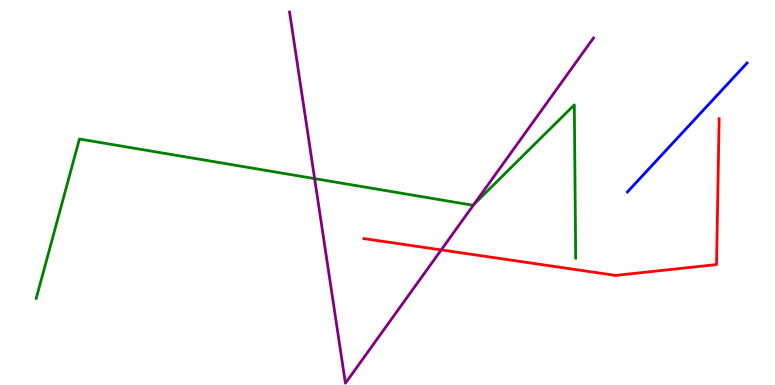[{'lines': ['blue', 'red'], 'intersections': []}, {'lines': ['green', 'red'], 'intersections': []}, {'lines': ['purple', 'red'], 'intersections': [{'x': 5.69, 'y': 3.51}]}, {'lines': ['blue', 'green'], 'intersections': []}, {'lines': ['blue', 'purple'], 'intersections': []}, {'lines': ['green', 'purple'], 'intersections': [{'x': 4.06, 'y': 5.36}, {'x': 6.12, 'y': 4.69}]}]